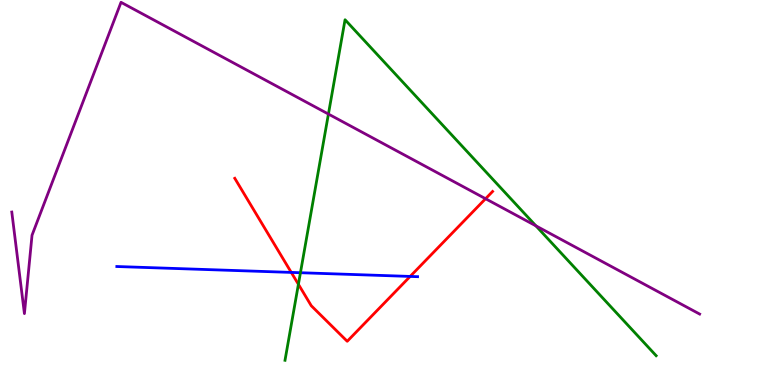[{'lines': ['blue', 'red'], 'intersections': [{'x': 3.76, 'y': 2.92}, {'x': 5.29, 'y': 2.82}]}, {'lines': ['green', 'red'], 'intersections': [{'x': 3.85, 'y': 2.62}]}, {'lines': ['purple', 'red'], 'intersections': [{'x': 6.27, 'y': 4.84}]}, {'lines': ['blue', 'green'], 'intersections': [{'x': 3.88, 'y': 2.92}]}, {'lines': ['blue', 'purple'], 'intersections': []}, {'lines': ['green', 'purple'], 'intersections': [{'x': 4.24, 'y': 7.04}, {'x': 6.91, 'y': 4.13}]}]